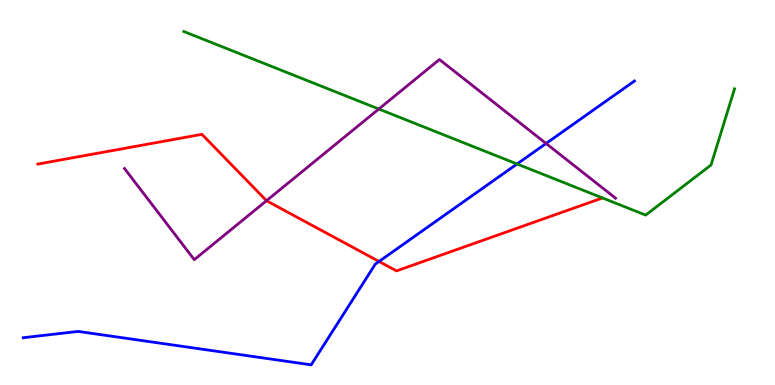[{'lines': ['blue', 'red'], 'intersections': [{'x': 4.89, 'y': 3.21}]}, {'lines': ['green', 'red'], 'intersections': []}, {'lines': ['purple', 'red'], 'intersections': [{'x': 3.44, 'y': 4.79}]}, {'lines': ['blue', 'green'], 'intersections': [{'x': 6.67, 'y': 5.74}]}, {'lines': ['blue', 'purple'], 'intersections': [{'x': 7.05, 'y': 6.27}]}, {'lines': ['green', 'purple'], 'intersections': [{'x': 4.89, 'y': 7.17}]}]